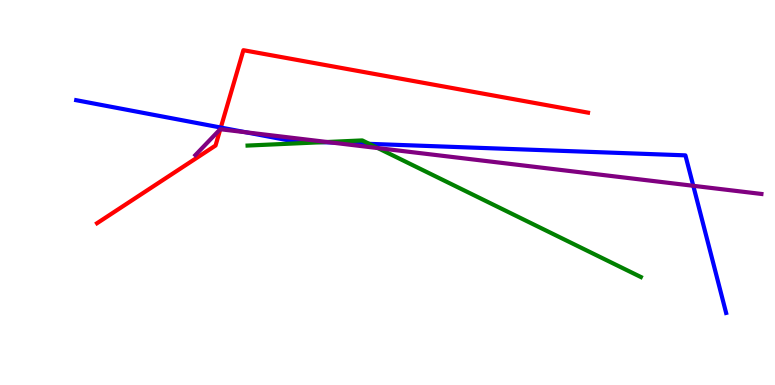[{'lines': ['blue', 'red'], 'intersections': [{'x': 2.85, 'y': 6.69}]}, {'lines': ['green', 'red'], 'intersections': []}, {'lines': ['purple', 'red'], 'intersections': [{'x': 2.84, 'y': 6.64}]}, {'lines': ['blue', 'green'], 'intersections': [{'x': 4.17, 'y': 6.31}, {'x': 4.76, 'y': 6.26}]}, {'lines': ['blue', 'purple'], 'intersections': [{'x': 3.17, 'y': 6.56}, {'x': 4.27, 'y': 6.3}, {'x': 8.95, 'y': 5.17}]}, {'lines': ['green', 'purple'], 'intersections': [{'x': 4.22, 'y': 6.31}, {'x': 4.88, 'y': 6.15}]}]